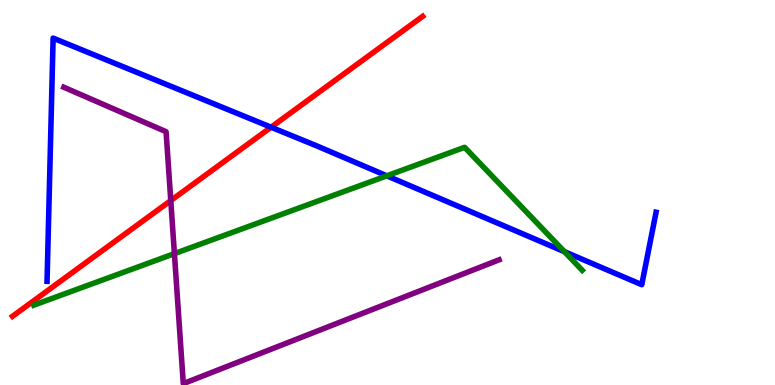[{'lines': ['blue', 'red'], 'intersections': [{'x': 3.5, 'y': 6.7}]}, {'lines': ['green', 'red'], 'intersections': []}, {'lines': ['purple', 'red'], 'intersections': [{'x': 2.2, 'y': 4.79}]}, {'lines': ['blue', 'green'], 'intersections': [{'x': 4.99, 'y': 5.43}, {'x': 7.28, 'y': 3.46}]}, {'lines': ['blue', 'purple'], 'intersections': []}, {'lines': ['green', 'purple'], 'intersections': [{'x': 2.25, 'y': 3.41}]}]